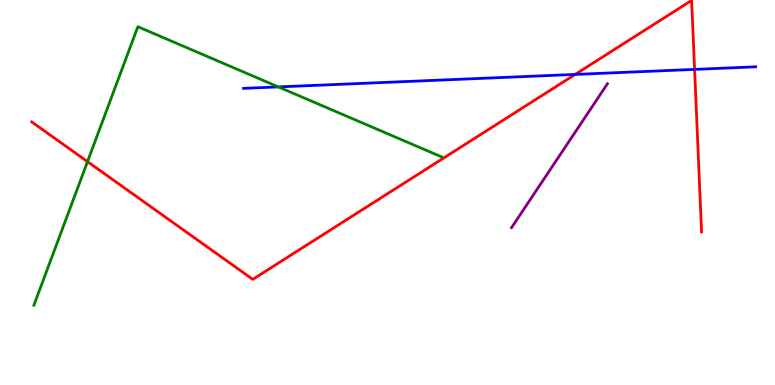[{'lines': ['blue', 'red'], 'intersections': [{'x': 7.42, 'y': 8.07}, {'x': 8.96, 'y': 8.2}]}, {'lines': ['green', 'red'], 'intersections': [{'x': 1.13, 'y': 5.8}]}, {'lines': ['purple', 'red'], 'intersections': []}, {'lines': ['blue', 'green'], 'intersections': [{'x': 3.59, 'y': 7.74}]}, {'lines': ['blue', 'purple'], 'intersections': []}, {'lines': ['green', 'purple'], 'intersections': []}]